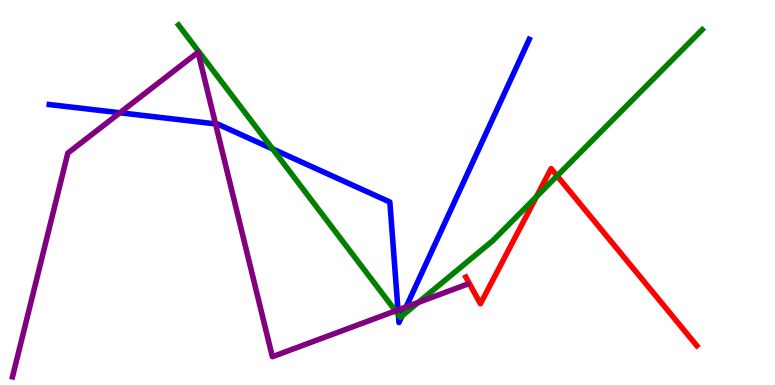[{'lines': ['blue', 'red'], 'intersections': []}, {'lines': ['green', 'red'], 'intersections': [{'x': 6.92, 'y': 4.89}, {'x': 7.19, 'y': 5.43}]}, {'lines': ['purple', 'red'], 'intersections': []}, {'lines': ['blue', 'green'], 'intersections': [{'x': 3.52, 'y': 6.13}, {'x': 5.14, 'y': 1.83}, {'x': 5.19, 'y': 1.79}]}, {'lines': ['blue', 'purple'], 'intersections': [{'x': 1.55, 'y': 7.07}, {'x': 2.78, 'y': 6.78}, {'x': 5.14, 'y': 1.95}, {'x': 5.24, 'y': 2.03}]}, {'lines': ['green', 'purple'], 'intersections': [{'x': 5.1, 'y': 1.93}, {'x': 5.4, 'y': 2.15}]}]